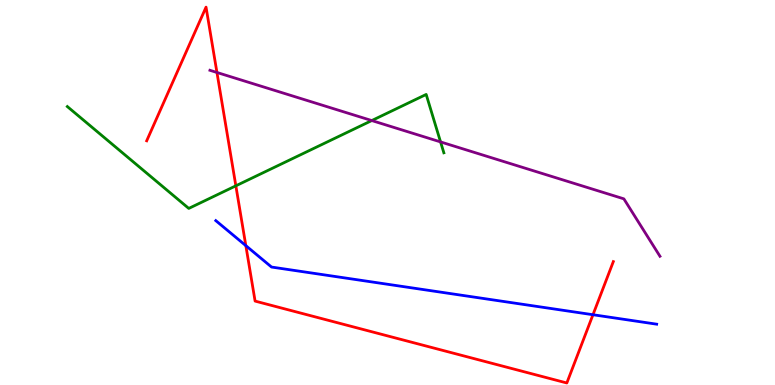[{'lines': ['blue', 'red'], 'intersections': [{'x': 3.17, 'y': 3.62}, {'x': 7.65, 'y': 1.83}]}, {'lines': ['green', 'red'], 'intersections': [{'x': 3.04, 'y': 5.17}]}, {'lines': ['purple', 'red'], 'intersections': [{'x': 2.8, 'y': 8.12}]}, {'lines': ['blue', 'green'], 'intersections': []}, {'lines': ['blue', 'purple'], 'intersections': []}, {'lines': ['green', 'purple'], 'intersections': [{'x': 4.8, 'y': 6.87}, {'x': 5.68, 'y': 6.31}]}]